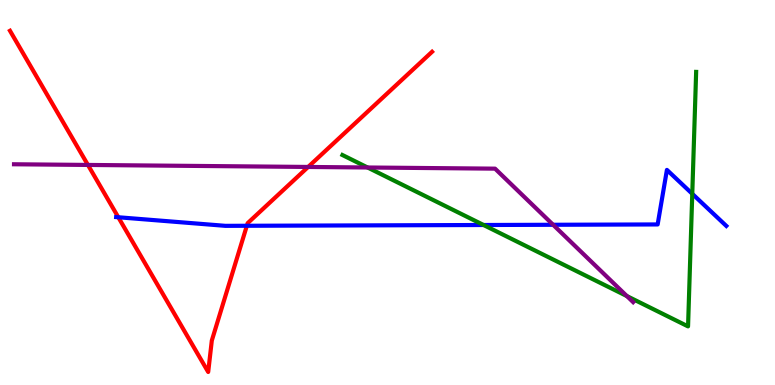[{'lines': ['blue', 'red'], 'intersections': [{'x': 1.53, 'y': 4.36}, {'x': 3.19, 'y': 4.14}]}, {'lines': ['green', 'red'], 'intersections': []}, {'lines': ['purple', 'red'], 'intersections': [{'x': 1.13, 'y': 5.72}, {'x': 3.98, 'y': 5.66}]}, {'lines': ['blue', 'green'], 'intersections': [{'x': 6.24, 'y': 4.16}, {'x': 8.93, 'y': 4.97}]}, {'lines': ['blue', 'purple'], 'intersections': [{'x': 7.14, 'y': 4.16}]}, {'lines': ['green', 'purple'], 'intersections': [{'x': 4.74, 'y': 5.65}, {'x': 8.09, 'y': 2.31}]}]